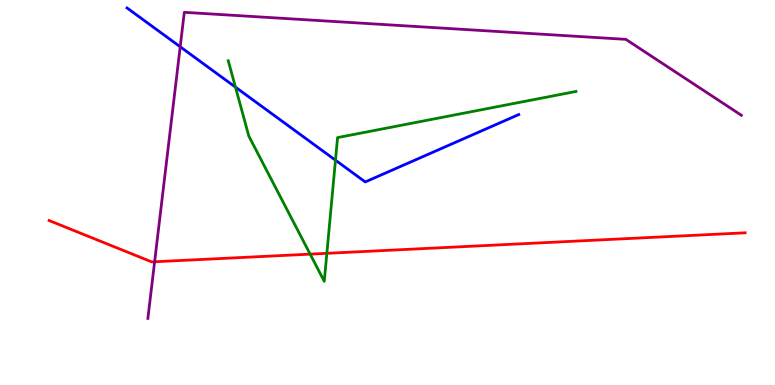[{'lines': ['blue', 'red'], 'intersections': []}, {'lines': ['green', 'red'], 'intersections': [{'x': 4.0, 'y': 3.4}, {'x': 4.22, 'y': 3.42}]}, {'lines': ['purple', 'red'], 'intersections': [{'x': 2.0, 'y': 3.2}]}, {'lines': ['blue', 'green'], 'intersections': [{'x': 3.04, 'y': 7.74}, {'x': 4.33, 'y': 5.84}]}, {'lines': ['blue', 'purple'], 'intersections': [{'x': 2.33, 'y': 8.79}]}, {'lines': ['green', 'purple'], 'intersections': []}]